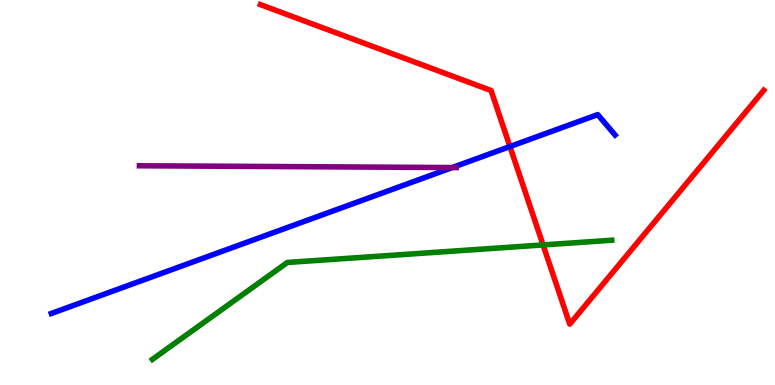[{'lines': ['blue', 'red'], 'intersections': [{'x': 6.58, 'y': 6.19}]}, {'lines': ['green', 'red'], 'intersections': [{'x': 7.01, 'y': 3.64}]}, {'lines': ['purple', 'red'], 'intersections': []}, {'lines': ['blue', 'green'], 'intersections': []}, {'lines': ['blue', 'purple'], 'intersections': [{'x': 5.84, 'y': 5.65}]}, {'lines': ['green', 'purple'], 'intersections': []}]